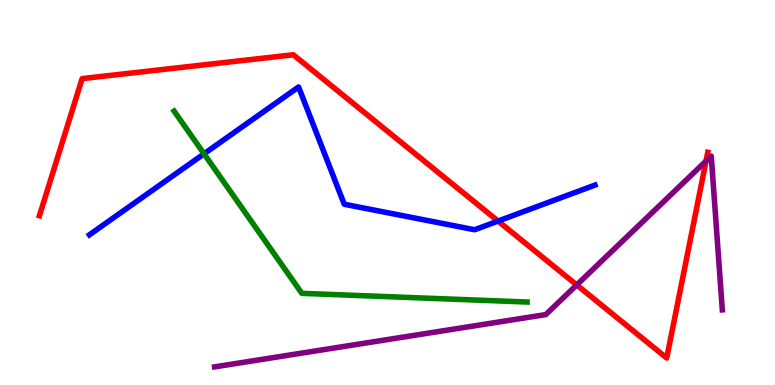[{'lines': ['blue', 'red'], 'intersections': [{'x': 6.43, 'y': 4.26}]}, {'lines': ['green', 'red'], 'intersections': []}, {'lines': ['purple', 'red'], 'intersections': [{'x': 7.44, 'y': 2.6}, {'x': 9.11, 'y': 5.82}]}, {'lines': ['blue', 'green'], 'intersections': [{'x': 2.63, 'y': 6.0}]}, {'lines': ['blue', 'purple'], 'intersections': []}, {'lines': ['green', 'purple'], 'intersections': []}]